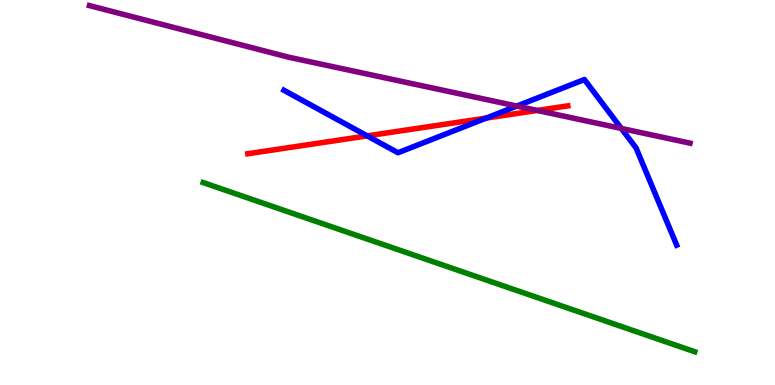[{'lines': ['blue', 'red'], 'intersections': [{'x': 4.74, 'y': 6.47}, {'x': 6.27, 'y': 6.93}]}, {'lines': ['green', 'red'], 'intersections': []}, {'lines': ['purple', 'red'], 'intersections': [{'x': 6.93, 'y': 7.13}]}, {'lines': ['blue', 'green'], 'intersections': []}, {'lines': ['blue', 'purple'], 'intersections': [{'x': 6.67, 'y': 7.24}, {'x': 8.02, 'y': 6.66}]}, {'lines': ['green', 'purple'], 'intersections': []}]